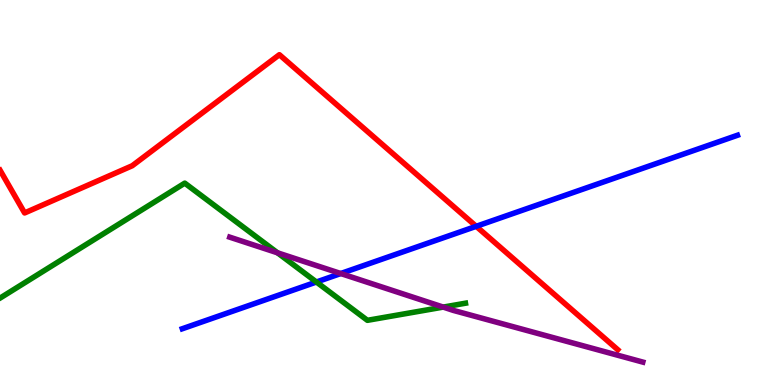[{'lines': ['blue', 'red'], 'intersections': [{'x': 6.14, 'y': 4.12}]}, {'lines': ['green', 'red'], 'intersections': []}, {'lines': ['purple', 'red'], 'intersections': []}, {'lines': ['blue', 'green'], 'intersections': [{'x': 4.08, 'y': 2.67}]}, {'lines': ['blue', 'purple'], 'intersections': [{'x': 4.4, 'y': 2.9}]}, {'lines': ['green', 'purple'], 'intersections': [{'x': 3.58, 'y': 3.43}, {'x': 5.72, 'y': 2.02}]}]